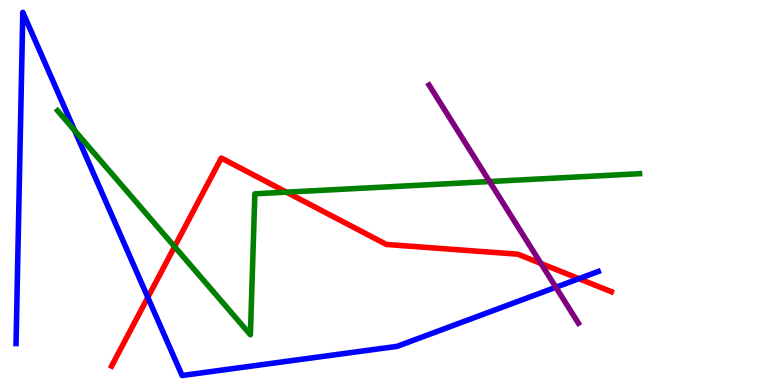[{'lines': ['blue', 'red'], 'intersections': [{'x': 1.91, 'y': 2.28}, {'x': 7.47, 'y': 2.76}]}, {'lines': ['green', 'red'], 'intersections': [{'x': 2.25, 'y': 3.59}, {'x': 3.7, 'y': 5.01}]}, {'lines': ['purple', 'red'], 'intersections': [{'x': 6.98, 'y': 3.16}]}, {'lines': ['blue', 'green'], 'intersections': [{'x': 0.963, 'y': 6.61}]}, {'lines': ['blue', 'purple'], 'intersections': [{'x': 7.17, 'y': 2.54}]}, {'lines': ['green', 'purple'], 'intersections': [{'x': 6.32, 'y': 5.28}]}]